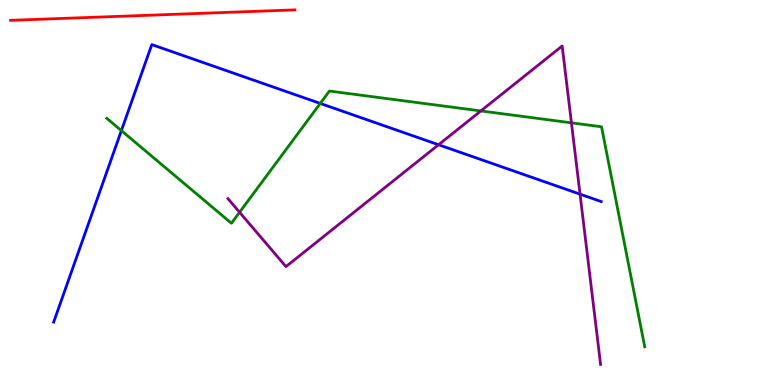[{'lines': ['blue', 'red'], 'intersections': []}, {'lines': ['green', 'red'], 'intersections': []}, {'lines': ['purple', 'red'], 'intersections': []}, {'lines': ['blue', 'green'], 'intersections': [{'x': 1.57, 'y': 6.61}, {'x': 4.13, 'y': 7.31}]}, {'lines': ['blue', 'purple'], 'intersections': [{'x': 5.66, 'y': 6.24}, {'x': 7.48, 'y': 4.96}]}, {'lines': ['green', 'purple'], 'intersections': [{'x': 3.09, 'y': 4.49}, {'x': 6.2, 'y': 7.12}, {'x': 7.37, 'y': 6.81}]}]